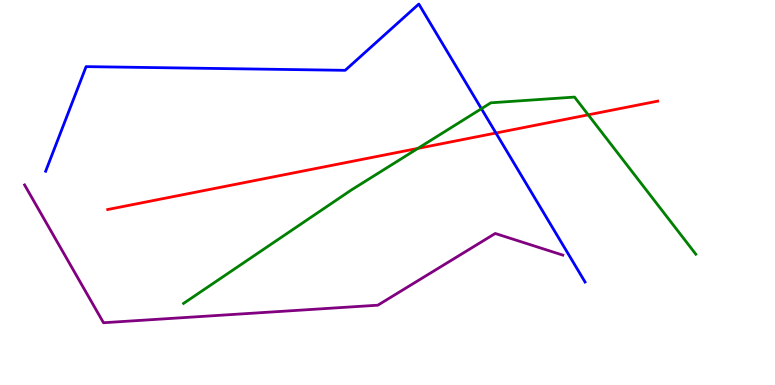[{'lines': ['blue', 'red'], 'intersections': [{'x': 6.4, 'y': 6.55}]}, {'lines': ['green', 'red'], 'intersections': [{'x': 5.39, 'y': 6.15}, {'x': 7.59, 'y': 7.02}]}, {'lines': ['purple', 'red'], 'intersections': []}, {'lines': ['blue', 'green'], 'intersections': [{'x': 6.21, 'y': 7.18}]}, {'lines': ['blue', 'purple'], 'intersections': []}, {'lines': ['green', 'purple'], 'intersections': []}]